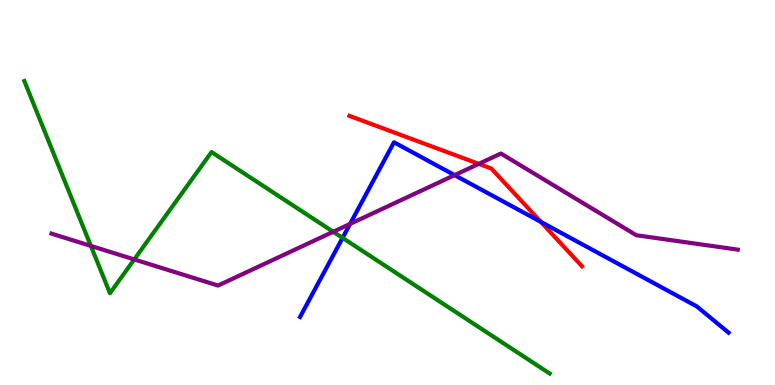[{'lines': ['blue', 'red'], 'intersections': [{'x': 6.98, 'y': 4.24}]}, {'lines': ['green', 'red'], 'intersections': []}, {'lines': ['purple', 'red'], 'intersections': [{'x': 6.18, 'y': 5.74}]}, {'lines': ['blue', 'green'], 'intersections': [{'x': 4.42, 'y': 3.82}]}, {'lines': ['blue', 'purple'], 'intersections': [{'x': 4.52, 'y': 4.18}, {'x': 5.87, 'y': 5.45}]}, {'lines': ['green', 'purple'], 'intersections': [{'x': 1.17, 'y': 3.61}, {'x': 1.73, 'y': 3.26}, {'x': 4.3, 'y': 3.98}]}]